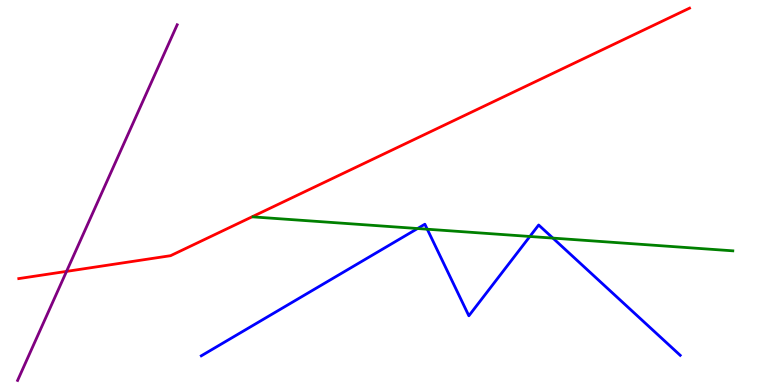[{'lines': ['blue', 'red'], 'intersections': []}, {'lines': ['green', 'red'], 'intersections': []}, {'lines': ['purple', 'red'], 'intersections': [{'x': 0.858, 'y': 2.95}]}, {'lines': ['blue', 'green'], 'intersections': [{'x': 5.39, 'y': 4.06}, {'x': 5.51, 'y': 4.05}, {'x': 6.84, 'y': 3.86}, {'x': 7.13, 'y': 3.82}]}, {'lines': ['blue', 'purple'], 'intersections': []}, {'lines': ['green', 'purple'], 'intersections': []}]